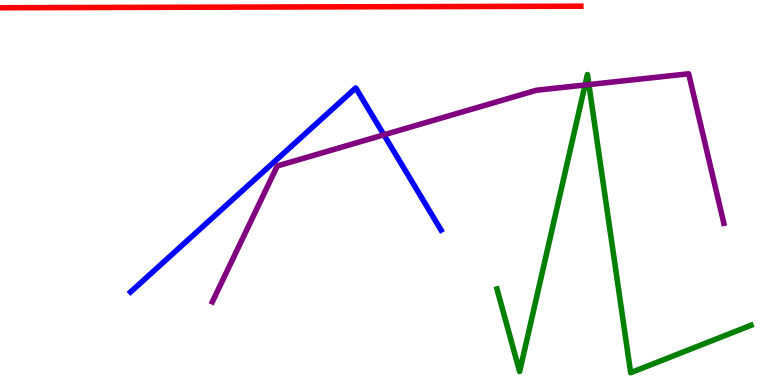[{'lines': ['blue', 'red'], 'intersections': []}, {'lines': ['green', 'red'], 'intersections': []}, {'lines': ['purple', 'red'], 'intersections': []}, {'lines': ['blue', 'green'], 'intersections': []}, {'lines': ['blue', 'purple'], 'intersections': [{'x': 4.95, 'y': 6.5}]}, {'lines': ['green', 'purple'], 'intersections': [{'x': 7.55, 'y': 7.79}, {'x': 7.6, 'y': 7.8}]}]